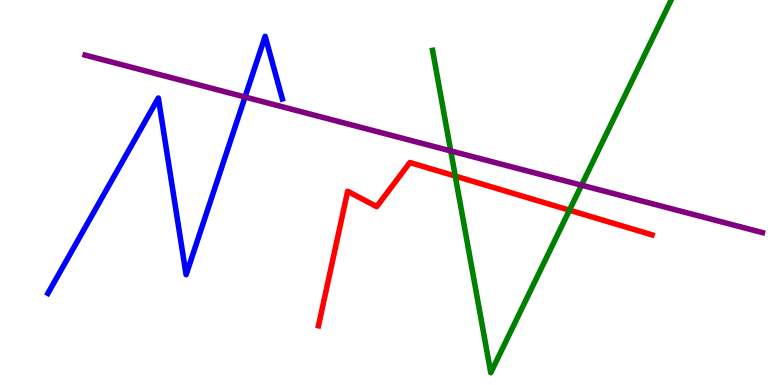[{'lines': ['blue', 'red'], 'intersections': []}, {'lines': ['green', 'red'], 'intersections': [{'x': 5.87, 'y': 5.43}, {'x': 7.35, 'y': 4.54}]}, {'lines': ['purple', 'red'], 'intersections': []}, {'lines': ['blue', 'green'], 'intersections': []}, {'lines': ['blue', 'purple'], 'intersections': [{'x': 3.16, 'y': 7.48}]}, {'lines': ['green', 'purple'], 'intersections': [{'x': 5.82, 'y': 6.08}, {'x': 7.5, 'y': 5.19}]}]